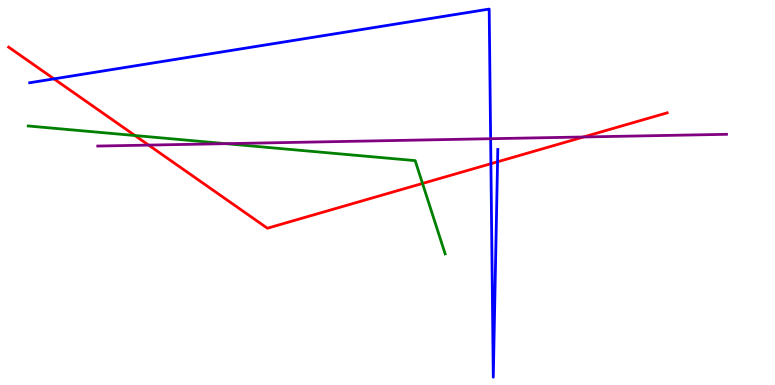[{'lines': ['blue', 'red'], 'intersections': [{'x': 0.696, 'y': 7.95}, {'x': 6.33, 'y': 5.75}, {'x': 6.42, 'y': 5.8}]}, {'lines': ['green', 'red'], 'intersections': [{'x': 1.74, 'y': 6.48}, {'x': 5.45, 'y': 5.24}]}, {'lines': ['purple', 'red'], 'intersections': [{'x': 1.92, 'y': 6.23}, {'x': 7.53, 'y': 6.44}]}, {'lines': ['blue', 'green'], 'intersections': []}, {'lines': ['blue', 'purple'], 'intersections': [{'x': 6.33, 'y': 6.4}]}, {'lines': ['green', 'purple'], 'intersections': [{'x': 2.91, 'y': 6.27}]}]